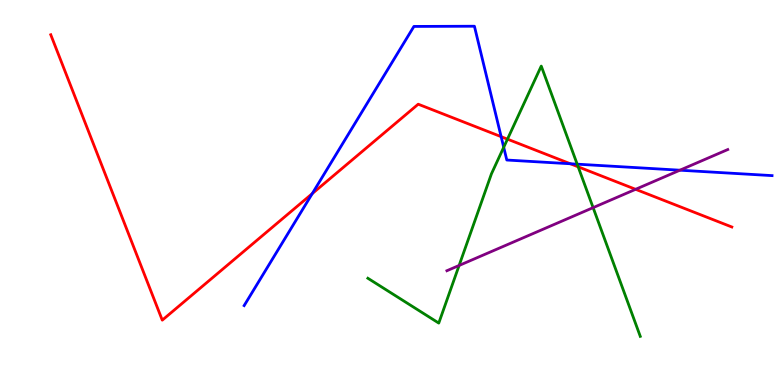[{'lines': ['blue', 'red'], 'intersections': [{'x': 4.03, 'y': 4.97}, {'x': 6.47, 'y': 6.45}, {'x': 7.36, 'y': 5.75}]}, {'lines': ['green', 'red'], 'intersections': [{'x': 6.55, 'y': 6.39}, {'x': 7.46, 'y': 5.67}]}, {'lines': ['purple', 'red'], 'intersections': [{'x': 8.2, 'y': 5.08}]}, {'lines': ['blue', 'green'], 'intersections': [{'x': 6.5, 'y': 6.17}, {'x': 7.45, 'y': 5.74}]}, {'lines': ['blue', 'purple'], 'intersections': [{'x': 8.77, 'y': 5.58}]}, {'lines': ['green', 'purple'], 'intersections': [{'x': 5.92, 'y': 3.1}, {'x': 7.65, 'y': 4.61}]}]